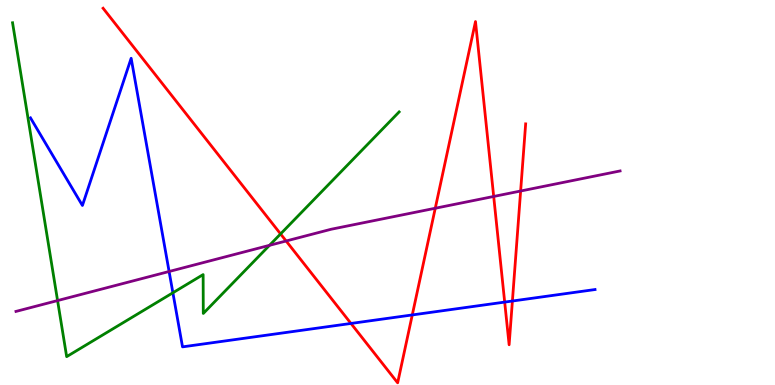[{'lines': ['blue', 'red'], 'intersections': [{'x': 4.53, 'y': 1.6}, {'x': 5.32, 'y': 1.82}, {'x': 6.51, 'y': 2.15}, {'x': 6.61, 'y': 2.18}]}, {'lines': ['green', 'red'], 'intersections': [{'x': 3.62, 'y': 3.92}]}, {'lines': ['purple', 'red'], 'intersections': [{'x': 3.69, 'y': 3.74}, {'x': 5.62, 'y': 4.59}, {'x': 6.37, 'y': 4.9}, {'x': 6.72, 'y': 5.04}]}, {'lines': ['blue', 'green'], 'intersections': [{'x': 2.23, 'y': 2.4}]}, {'lines': ['blue', 'purple'], 'intersections': [{'x': 2.18, 'y': 2.95}]}, {'lines': ['green', 'purple'], 'intersections': [{'x': 0.743, 'y': 2.19}, {'x': 3.48, 'y': 3.63}]}]